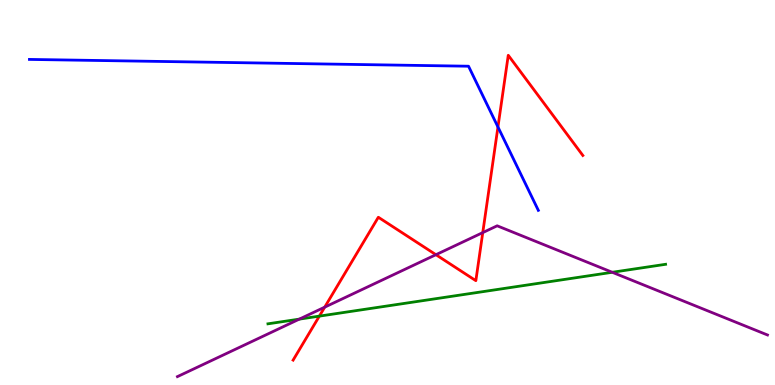[{'lines': ['blue', 'red'], 'intersections': [{'x': 6.43, 'y': 6.7}]}, {'lines': ['green', 'red'], 'intersections': [{'x': 4.12, 'y': 1.79}]}, {'lines': ['purple', 'red'], 'intersections': [{'x': 4.19, 'y': 2.02}, {'x': 5.62, 'y': 3.38}, {'x': 6.23, 'y': 3.96}]}, {'lines': ['blue', 'green'], 'intersections': []}, {'lines': ['blue', 'purple'], 'intersections': []}, {'lines': ['green', 'purple'], 'intersections': [{'x': 3.86, 'y': 1.71}, {'x': 7.9, 'y': 2.93}]}]